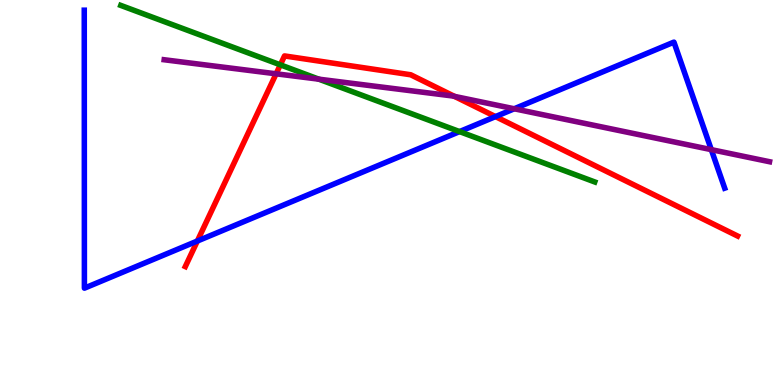[{'lines': ['blue', 'red'], 'intersections': [{'x': 2.55, 'y': 3.74}, {'x': 6.39, 'y': 6.97}]}, {'lines': ['green', 'red'], 'intersections': [{'x': 3.62, 'y': 8.32}]}, {'lines': ['purple', 'red'], 'intersections': [{'x': 3.56, 'y': 8.08}, {'x': 5.87, 'y': 7.5}]}, {'lines': ['blue', 'green'], 'intersections': [{'x': 5.93, 'y': 6.58}]}, {'lines': ['blue', 'purple'], 'intersections': [{'x': 6.64, 'y': 7.17}, {'x': 9.18, 'y': 6.11}]}, {'lines': ['green', 'purple'], 'intersections': [{'x': 4.11, 'y': 7.94}]}]